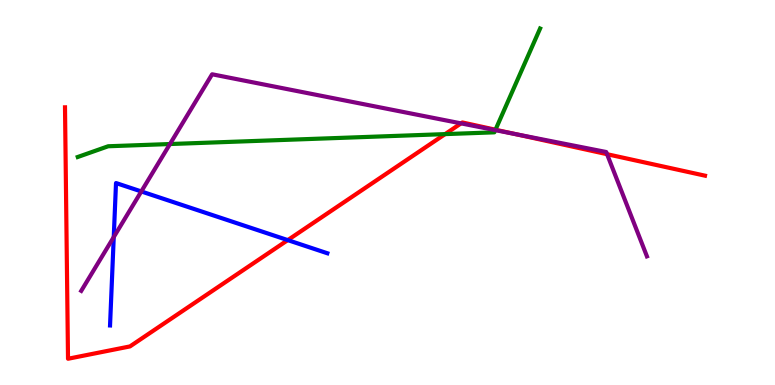[{'lines': ['blue', 'red'], 'intersections': [{'x': 3.71, 'y': 3.76}]}, {'lines': ['green', 'red'], 'intersections': [{'x': 5.74, 'y': 6.52}, {'x': 6.39, 'y': 6.63}]}, {'lines': ['purple', 'red'], 'intersections': [{'x': 5.95, 'y': 6.8}, {'x': 6.66, 'y': 6.51}, {'x': 7.83, 'y': 5.99}]}, {'lines': ['blue', 'green'], 'intersections': []}, {'lines': ['blue', 'purple'], 'intersections': [{'x': 1.47, 'y': 3.84}, {'x': 1.82, 'y': 5.03}]}, {'lines': ['green', 'purple'], 'intersections': [{'x': 2.19, 'y': 6.26}, {'x': 6.39, 'y': 6.62}]}]